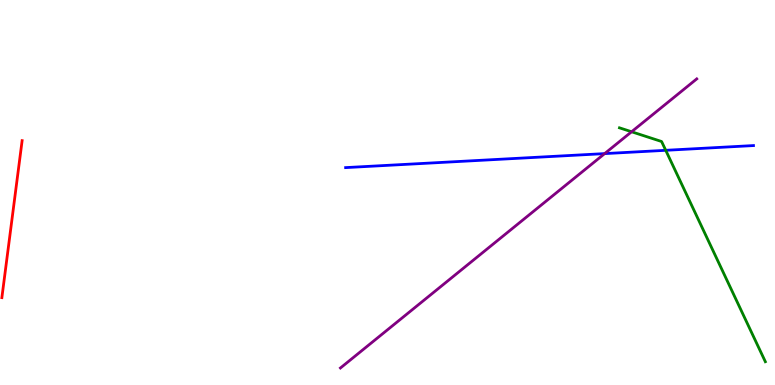[{'lines': ['blue', 'red'], 'intersections': []}, {'lines': ['green', 'red'], 'intersections': []}, {'lines': ['purple', 'red'], 'intersections': []}, {'lines': ['blue', 'green'], 'intersections': [{'x': 8.59, 'y': 6.1}]}, {'lines': ['blue', 'purple'], 'intersections': [{'x': 7.8, 'y': 6.01}]}, {'lines': ['green', 'purple'], 'intersections': [{'x': 8.15, 'y': 6.58}]}]